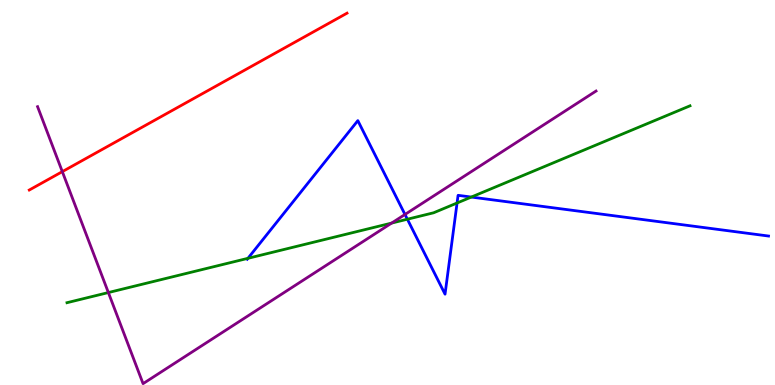[{'lines': ['blue', 'red'], 'intersections': []}, {'lines': ['green', 'red'], 'intersections': []}, {'lines': ['purple', 'red'], 'intersections': [{'x': 0.804, 'y': 5.54}]}, {'lines': ['blue', 'green'], 'intersections': [{'x': 3.2, 'y': 3.29}, {'x': 5.26, 'y': 4.31}, {'x': 5.9, 'y': 4.73}, {'x': 6.08, 'y': 4.88}]}, {'lines': ['blue', 'purple'], 'intersections': [{'x': 5.23, 'y': 4.43}]}, {'lines': ['green', 'purple'], 'intersections': [{'x': 1.4, 'y': 2.4}, {'x': 5.05, 'y': 4.21}]}]